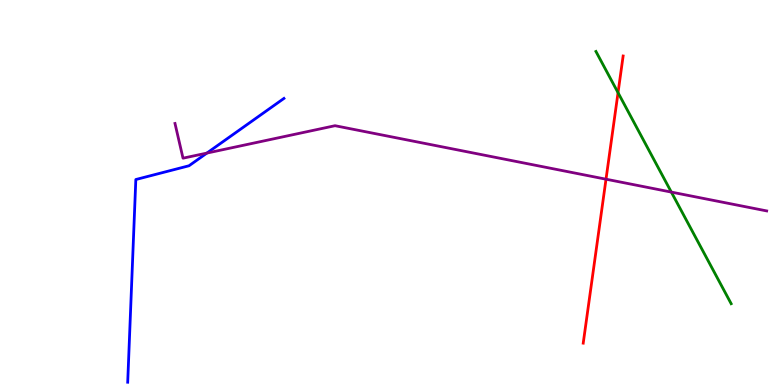[{'lines': ['blue', 'red'], 'intersections': []}, {'lines': ['green', 'red'], 'intersections': [{'x': 7.97, 'y': 7.59}]}, {'lines': ['purple', 'red'], 'intersections': [{'x': 7.82, 'y': 5.35}]}, {'lines': ['blue', 'green'], 'intersections': []}, {'lines': ['blue', 'purple'], 'intersections': [{'x': 2.67, 'y': 6.02}]}, {'lines': ['green', 'purple'], 'intersections': [{'x': 8.66, 'y': 5.01}]}]